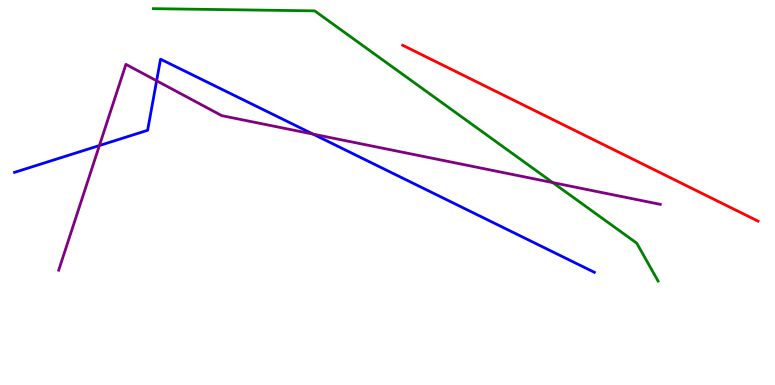[{'lines': ['blue', 'red'], 'intersections': []}, {'lines': ['green', 'red'], 'intersections': []}, {'lines': ['purple', 'red'], 'intersections': []}, {'lines': ['blue', 'green'], 'intersections': []}, {'lines': ['blue', 'purple'], 'intersections': [{'x': 1.28, 'y': 6.22}, {'x': 2.02, 'y': 7.9}, {'x': 4.04, 'y': 6.52}]}, {'lines': ['green', 'purple'], 'intersections': [{'x': 7.13, 'y': 5.26}]}]